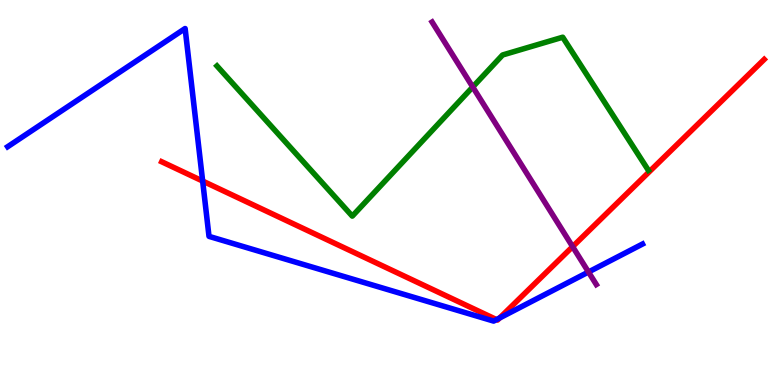[{'lines': ['blue', 'red'], 'intersections': [{'x': 2.61, 'y': 5.3}, {'x': 6.41, 'y': 1.7}, {'x': 6.45, 'y': 1.74}]}, {'lines': ['green', 'red'], 'intersections': []}, {'lines': ['purple', 'red'], 'intersections': [{'x': 7.39, 'y': 3.59}]}, {'lines': ['blue', 'green'], 'intersections': []}, {'lines': ['blue', 'purple'], 'intersections': [{'x': 7.59, 'y': 2.93}]}, {'lines': ['green', 'purple'], 'intersections': [{'x': 6.1, 'y': 7.74}]}]